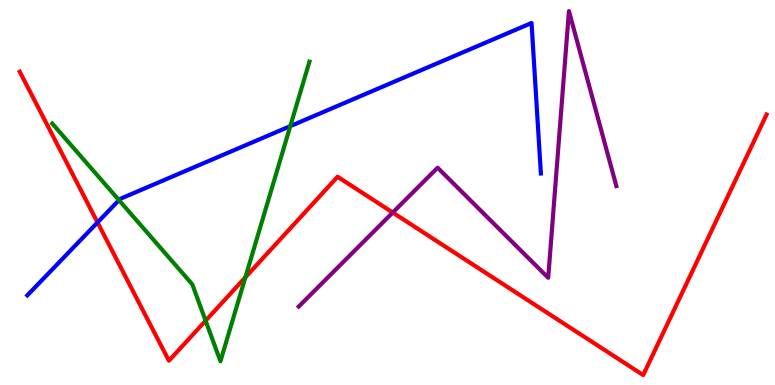[{'lines': ['blue', 'red'], 'intersections': [{'x': 1.26, 'y': 4.22}]}, {'lines': ['green', 'red'], 'intersections': [{'x': 2.65, 'y': 1.67}, {'x': 3.17, 'y': 2.8}]}, {'lines': ['purple', 'red'], 'intersections': [{'x': 5.07, 'y': 4.48}]}, {'lines': ['blue', 'green'], 'intersections': [{'x': 1.54, 'y': 4.8}, {'x': 3.75, 'y': 6.72}]}, {'lines': ['blue', 'purple'], 'intersections': []}, {'lines': ['green', 'purple'], 'intersections': []}]